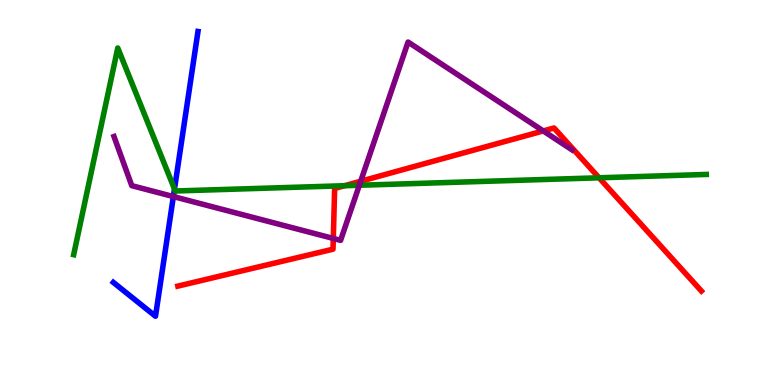[{'lines': ['blue', 'red'], 'intersections': []}, {'lines': ['green', 'red'], 'intersections': [{'x': 4.45, 'y': 5.18}, {'x': 7.73, 'y': 5.38}]}, {'lines': ['purple', 'red'], 'intersections': [{'x': 4.3, 'y': 3.81}, {'x': 4.65, 'y': 5.29}, {'x': 7.01, 'y': 6.6}]}, {'lines': ['blue', 'green'], 'intersections': [{'x': 2.25, 'y': 5.09}]}, {'lines': ['blue', 'purple'], 'intersections': [{'x': 2.24, 'y': 4.89}]}, {'lines': ['green', 'purple'], 'intersections': [{'x': 4.64, 'y': 5.19}]}]